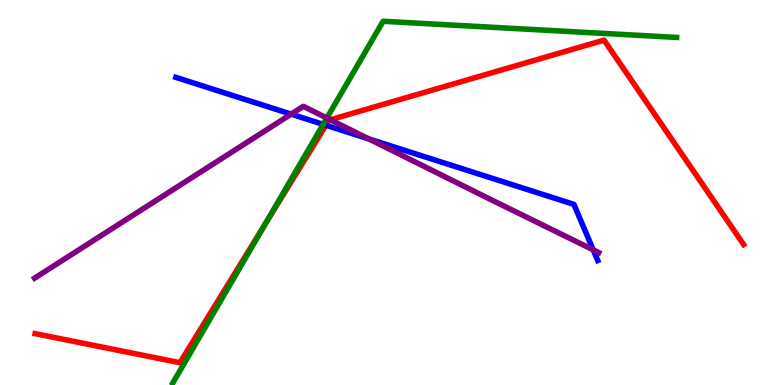[{'lines': ['blue', 'red'], 'intersections': [{'x': 4.21, 'y': 6.75}]}, {'lines': ['green', 'red'], 'intersections': [{'x': 3.43, 'y': 4.2}]}, {'lines': ['purple', 'red'], 'intersections': [{'x': 4.26, 'y': 6.89}]}, {'lines': ['blue', 'green'], 'intersections': [{'x': 4.17, 'y': 6.77}]}, {'lines': ['blue', 'purple'], 'intersections': [{'x': 3.76, 'y': 7.04}, {'x': 4.76, 'y': 6.39}, {'x': 7.65, 'y': 3.51}]}, {'lines': ['green', 'purple'], 'intersections': [{'x': 4.22, 'y': 6.93}]}]